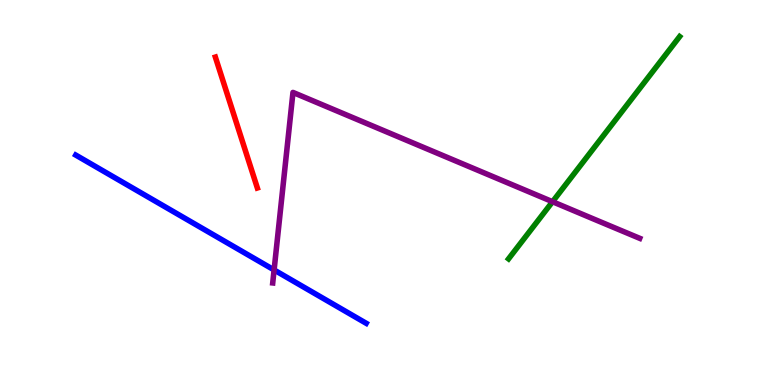[{'lines': ['blue', 'red'], 'intersections': []}, {'lines': ['green', 'red'], 'intersections': []}, {'lines': ['purple', 'red'], 'intersections': []}, {'lines': ['blue', 'green'], 'intersections': []}, {'lines': ['blue', 'purple'], 'intersections': [{'x': 3.54, 'y': 2.99}]}, {'lines': ['green', 'purple'], 'intersections': [{'x': 7.13, 'y': 4.76}]}]